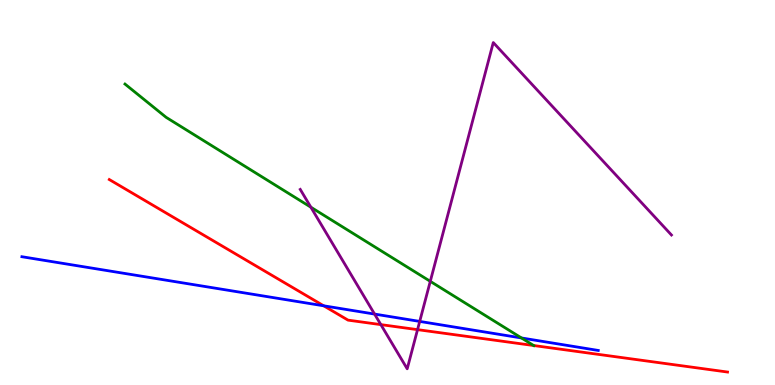[{'lines': ['blue', 'red'], 'intersections': [{'x': 4.18, 'y': 2.06}]}, {'lines': ['green', 'red'], 'intersections': [{'x': 6.89, 'y': 1.03}]}, {'lines': ['purple', 'red'], 'intersections': [{'x': 4.91, 'y': 1.57}, {'x': 5.39, 'y': 1.44}]}, {'lines': ['blue', 'green'], 'intersections': [{'x': 6.73, 'y': 1.22}]}, {'lines': ['blue', 'purple'], 'intersections': [{'x': 4.83, 'y': 1.84}, {'x': 5.42, 'y': 1.65}]}, {'lines': ['green', 'purple'], 'intersections': [{'x': 4.01, 'y': 4.62}, {'x': 5.55, 'y': 2.69}]}]